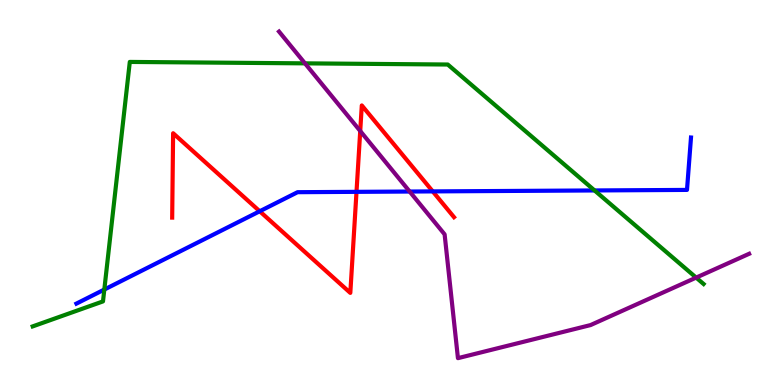[{'lines': ['blue', 'red'], 'intersections': [{'x': 3.35, 'y': 4.51}, {'x': 4.6, 'y': 5.02}, {'x': 5.58, 'y': 5.03}]}, {'lines': ['green', 'red'], 'intersections': []}, {'lines': ['purple', 'red'], 'intersections': [{'x': 4.65, 'y': 6.6}]}, {'lines': ['blue', 'green'], 'intersections': [{'x': 1.35, 'y': 2.48}, {'x': 7.67, 'y': 5.05}]}, {'lines': ['blue', 'purple'], 'intersections': [{'x': 5.29, 'y': 5.03}]}, {'lines': ['green', 'purple'], 'intersections': [{'x': 3.94, 'y': 8.35}, {'x': 8.98, 'y': 2.79}]}]